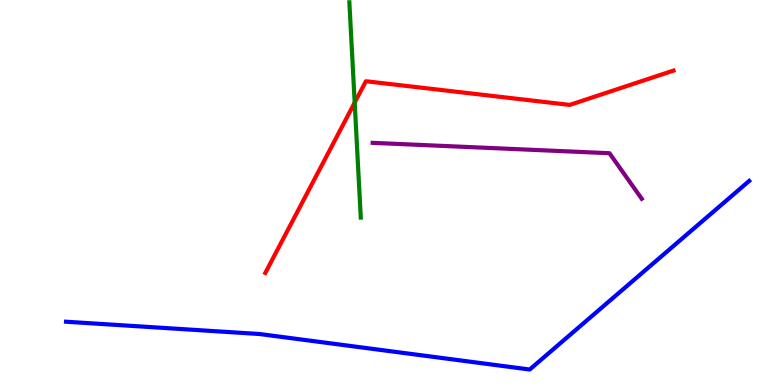[{'lines': ['blue', 'red'], 'intersections': []}, {'lines': ['green', 'red'], 'intersections': [{'x': 4.58, 'y': 7.34}]}, {'lines': ['purple', 'red'], 'intersections': []}, {'lines': ['blue', 'green'], 'intersections': []}, {'lines': ['blue', 'purple'], 'intersections': []}, {'lines': ['green', 'purple'], 'intersections': []}]